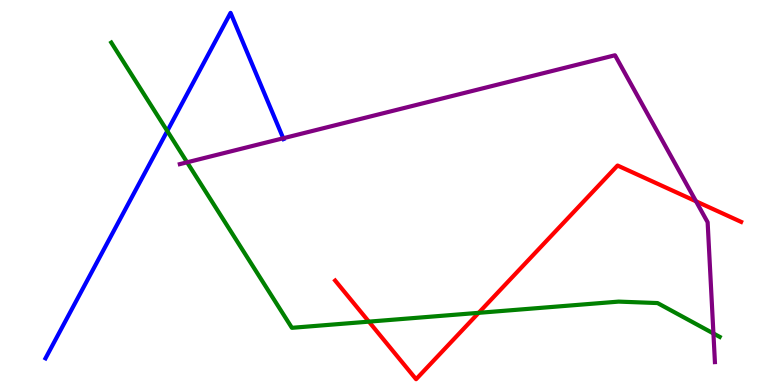[{'lines': ['blue', 'red'], 'intersections': []}, {'lines': ['green', 'red'], 'intersections': [{'x': 4.76, 'y': 1.65}, {'x': 6.18, 'y': 1.87}]}, {'lines': ['purple', 'red'], 'intersections': [{'x': 8.98, 'y': 4.77}]}, {'lines': ['blue', 'green'], 'intersections': [{'x': 2.16, 'y': 6.6}]}, {'lines': ['blue', 'purple'], 'intersections': [{'x': 3.65, 'y': 6.41}]}, {'lines': ['green', 'purple'], 'intersections': [{'x': 2.41, 'y': 5.78}, {'x': 9.21, 'y': 1.34}]}]